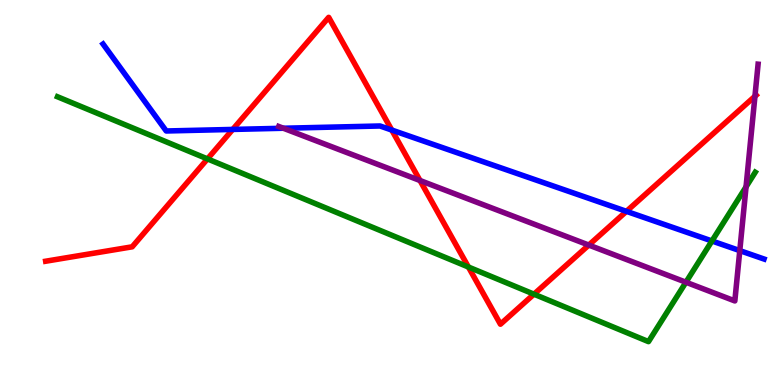[{'lines': ['blue', 'red'], 'intersections': [{'x': 3.0, 'y': 6.64}, {'x': 5.06, 'y': 6.62}, {'x': 8.08, 'y': 4.51}]}, {'lines': ['green', 'red'], 'intersections': [{'x': 2.68, 'y': 5.87}, {'x': 6.04, 'y': 3.06}, {'x': 6.89, 'y': 2.36}]}, {'lines': ['purple', 'red'], 'intersections': [{'x': 5.42, 'y': 5.31}, {'x': 7.6, 'y': 3.63}, {'x': 9.74, 'y': 7.5}]}, {'lines': ['blue', 'green'], 'intersections': [{'x': 9.19, 'y': 3.74}]}, {'lines': ['blue', 'purple'], 'intersections': [{'x': 3.66, 'y': 6.67}, {'x': 9.55, 'y': 3.49}]}, {'lines': ['green', 'purple'], 'intersections': [{'x': 8.85, 'y': 2.67}, {'x': 9.63, 'y': 5.15}]}]